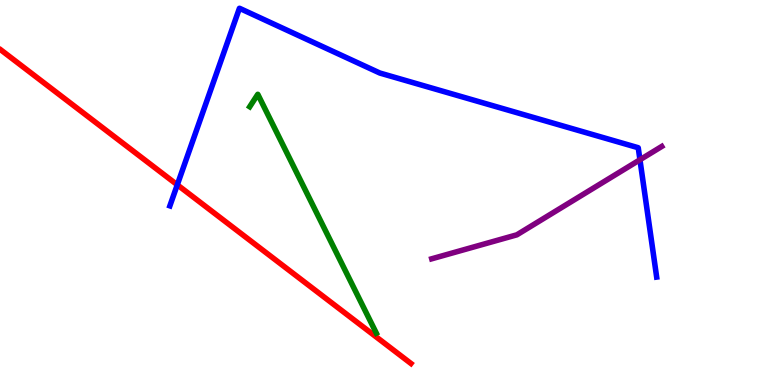[{'lines': ['blue', 'red'], 'intersections': [{'x': 2.29, 'y': 5.2}]}, {'lines': ['green', 'red'], 'intersections': []}, {'lines': ['purple', 'red'], 'intersections': []}, {'lines': ['blue', 'green'], 'intersections': []}, {'lines': ['blue', 'purple'], 'intersections': [{'x': 8.26, 'y': 5.85}]}, {'lines': ['green', 'purple'], 'intersections': []}]